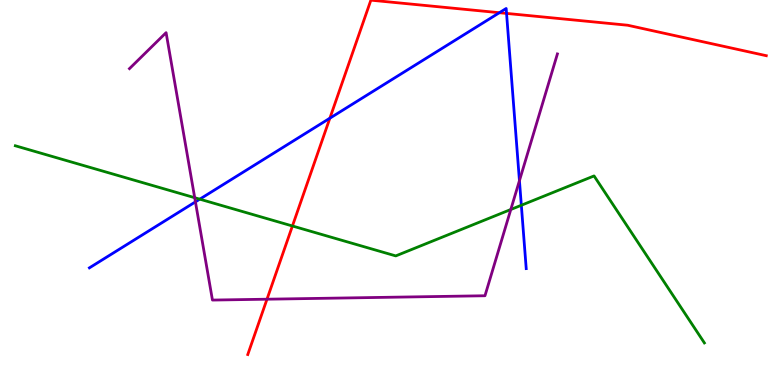[{'lines': ['blue', 'red'], 'intersections': [{'x': 4.26, 'y': 6.93}, {'x': 6.44, 'y': 9.67}, {'x': 6.54, 'y': 9.65}]}, {'lines': ['green', 'red'], 'intersections': [{'x': 3.77, 'y': 4.13}]}, {'lines': ['purple', 'red'], 'intersections': [{'x': 3.45, 'y': 2.23}]}, {'lines': ['blue', 'green'], 'intersections': [{'x': 2.58, 'y': 4.83}, {'x': 6.73, 'y': 4.67}]}, {'lines': ['blue', 'purple'], 'intersections': [{'x': 2.52, 'y': 4.76}, {'x': 6.7, 'y': 5.31}]}, {'lines': ['green', 'purple'], 'intersections': [{'x': 2.51, 'y': 4.86}, {'x': 6.59, 'y': 4.56}]}]